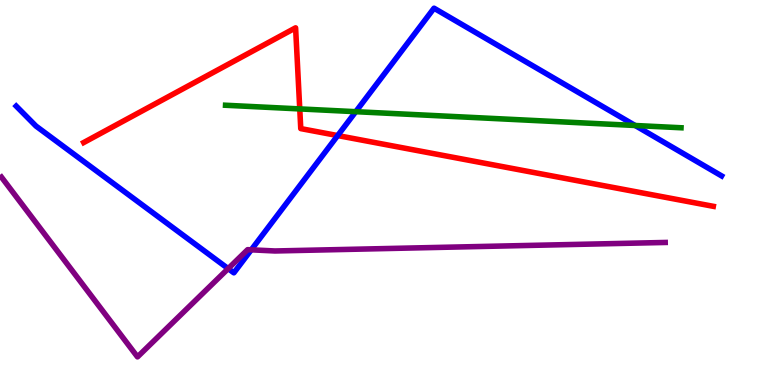[{'lines': ['blue', 'red'], 'intersections': [{'x': 4.36, 'y': 6.48}]}, {'lines': ['green', 'red'], 'intersections': [{'x': 3.87, 'y': 7.17}]}, {'lines': ['purple', 'red'], 'intersections': []}, {'lines': ['blue', 'green'], 'intersections': [{'x': 4.59, 'y': 7.1}, {'x': 8.2, 'y': 6.74}]}, {'lines': ['blue', 'purple'], 'intersections': [{'x': 2.94, 'y': 3.02}, {'x': 3.24, 'y': 3.51}]}, {'lines': ['green', 'purple'], 'intersections': []}]